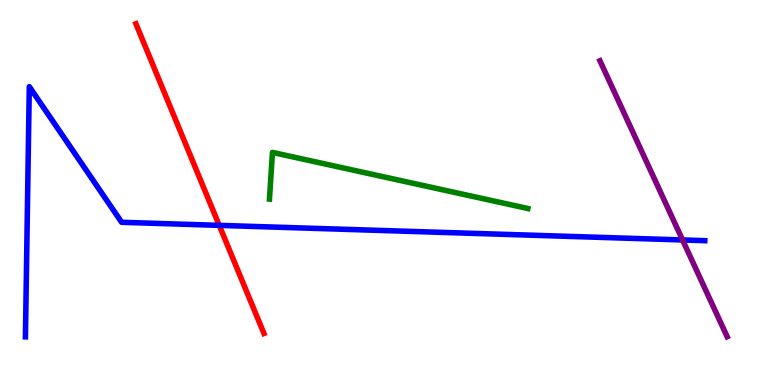[{'lines': ['blue', 'red'], 'intersections': [{'x': 2.83, 'y': 4.15}]}, {'lines': ['green', 'red'], 'intersections': []}, {'lines': ['purple', 'red'], 'intersections': []}, {'lines': ['blue', 'green'], 'intersections': []}, {'lines': ['blue', 'purple'], 'intersections': [{'x': 8.81, 'y': 3.77}]}, {'lines': ['green', 'purple'], 'intersections': []}]